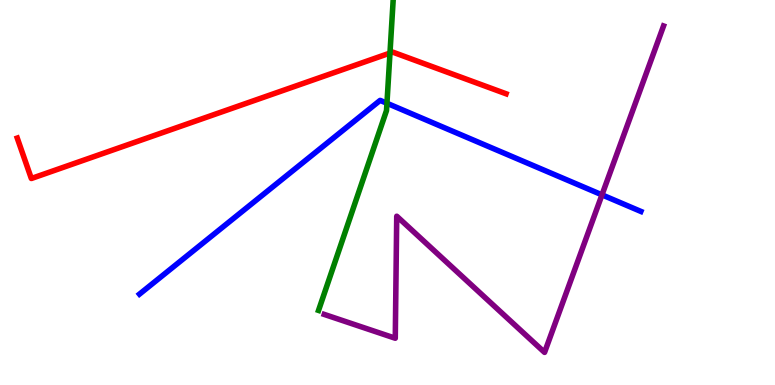[{'lines': ['blue', 'red'], 'intersections': []}, {'lines': ['green', 'red'], 'intersections': [{'x': 5.03, 'y': 8.62}]}, {'lines': ['purple', 'red'], 'intersections': []}, {'lines': ['blue', 'green'], 'intersections': [{'x': 4.99, 'y': 7.32}]}, {'lines': ['blue', 'purple'], 'intersections': [{'x': 7.77, 'y': 4.94}]}, {'lines': ['green', 'purple'], 'intersections': []}]